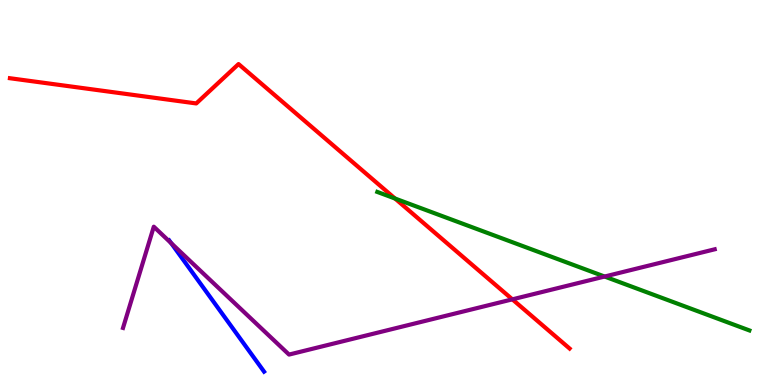[{'lines': ['blue', 'red'], 'intersections': []}, {'lines': ['green', 'red'], 'intersections': [{'x': 5.1, 'y': 4.84}]}, {'lines': ['purple', 'red'], 'intersections': [{'x': 6.61, 'y': 2.22}]}, {'lines': ['blue', 'green'], 'intersections': []}, {'lines': ['blue', 'purple'], 'intersections': [{'x': 2.21, 'y': 3.68}]}, {'lines': ['green', 'purple'], 'intersections': [{'x': 7.8, 'y': 2.82}]}]